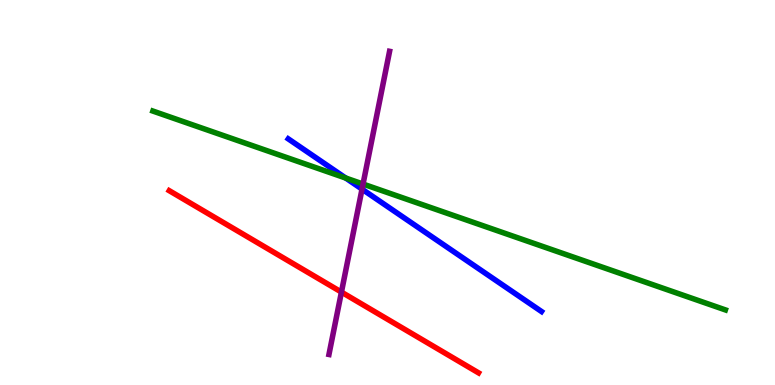[{'lines': ['blue', 'red'], 'intersections': []}, {'lines': ['green', 'red'], 'intersections': []}, {'lines': ['purple', 'red'], 'intersections': [{'x': 4.41, 'y': 2.41}]}, {'lines': ['blue', 'green'], 'intersections': [{'x': 4.46, 'y': 5.38}]}, {'lines': ['blue', 'purple'], 'intersections': [{'x': 4.67, 'y': 5.09}]}, {'lines': ['green', 'purple'], 'intersections': [{'x': 4.68, 'y': 5.22}]}]